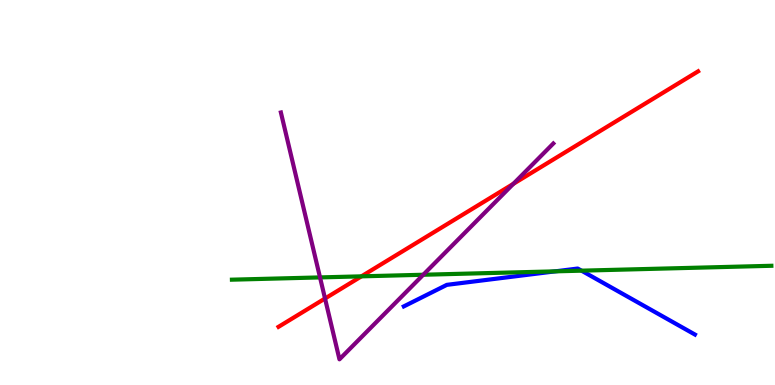[{'lines': ['blue', 'red'], 'intersections': []}, {'lines': ['green', 'red'], 'intersections': [{'x': 4.66, 'y': 2.82}]}, {'lines': ['purple', 'red'], 'intersections': [{'x': 4.19, 'y': 2.25}, {'x': 6.62, 'y': 5.22}]}, {'lines': ['blue', 'green'], 'intersections': [{'x': 7.16, 'y': 2.95}, {'x': 7.5, 'y': 2.97}]}, {'lines': ['blue', 'purple'], 'intersections': []}, {'lines': ['green', 'purple'], 'intersections': [{'x': 4.13, 'y': 2.79}, {'x': 5.46, 'y': 2.86}]}]